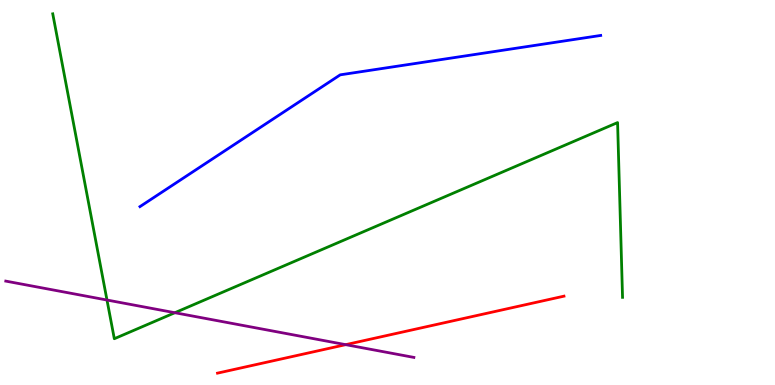[{'lines': ['blue', 'red'], 'intersections': []}, {'lines': ['green', 'red'], 'intersections': []}, {'lines': ['purple', 'red'], 'intersections': [{'x': 4.46, 'y': 1.05}]}, {'lines': ['blue', 'green'], 'intersections': []}, {'lines': ['blue', 'purple'], 'intersections': []}, {'lines': ['green', 'purple'], 'intersections': [{'x': 1.38, 'y': 2.21}, {'x': 2.26, 'y': 1.88}]}]